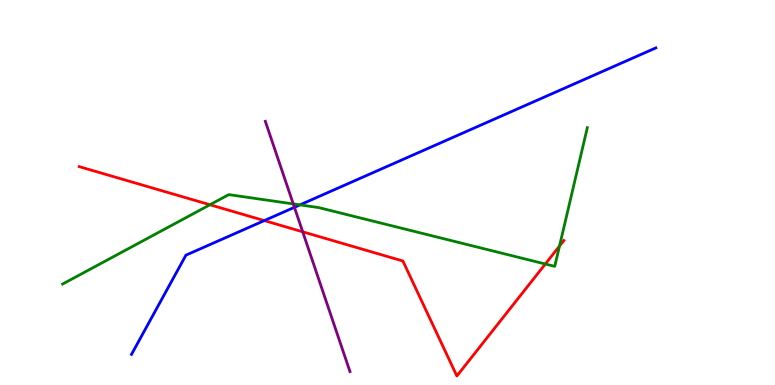[{'lines': ['blue', 'red'], 'intersections': [{'x': 3.41, 'y': 4.27}]}, {'lines': ['green', 'red'], 'intersections': [{'x': 2.71, 'y': 4.68}, {'x': 7.04, 'y': 3.14}, {'x': 7.22, 'y': 3.61}]}, {'lines': ['purple', 'red'], 'intersections': [{'x': 3.91, 'y': 3.98}]}, {'lines': ['blue', 'green'], 'intersections': [{'x': 3.87, 'y': 4.68}]}, {'lines': ['blue', 'purple'], 'intersections': [{'x': 3.8, 'y': 4.62}]}, {'lines': ['green', 'purple'], 'intersections': [{'x': 3.78, 'y': 4.7}]}]